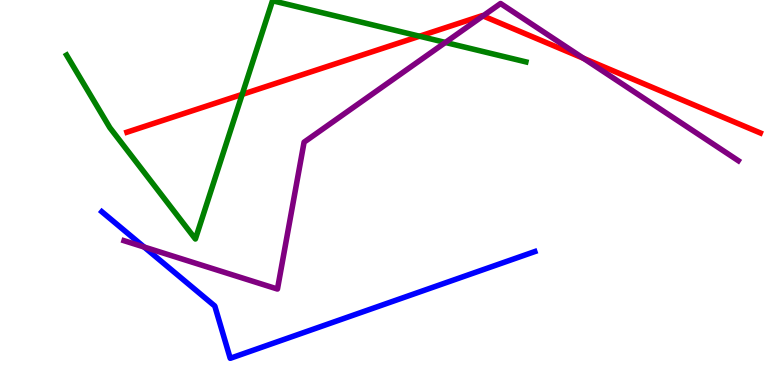[{'lines': ['blue', 'red'], 'intersections': []}, {'lines': ['green', 'red'], 'intersections': [{'x': 3.12, 'y': 7.55}, {'x': 5.41, 'y': 9.06}]}, {'lines': ['purple', 'red'], 'intersections': [{'x': 6.23, 'y': 9.59}, {'x': 7.53, 'y': 8.49}]}, {'lines': ['blue', 'green'], 'intersections': []}, {'lines': ['blue', 'purple'], 'intersections': [{'x': 1.86, 'y': 3.58}]}, {'lines': ['green', 'purple'], 'intersections': [{'x': 5.75, 'y': 8.9}]}]